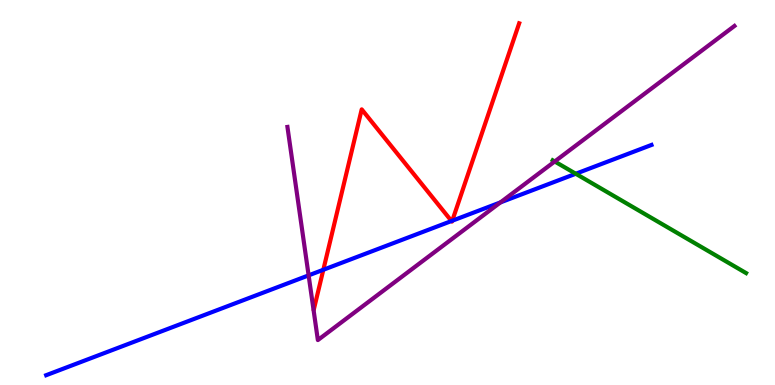[{'lines': ['blue', 'red'], 'intersections': [{'x': 4.17, 'y': 2.99}, {'x': 5.83, 'y': 4.26}, {'x': 5.84, 'y': 4.27}]}, {'lines': ['green', 'red'], 'intersections': []}, {'lines': ['purple', 'red'], 'intersections': []}, {'lines': ['blue', 'green'], 'intersections': [{'x': 7.43, 'y': 5.49}]}, {'lines': ['blue', 'purple'], 'intersections': [{'x': 3.98, 'y': 2.85}, {'x': 6.46, 'y': 4.74}]}, {'lines': ['green', 'purple'], 'intersections': [{'x': 7.16, 'y': 5.81}]}]